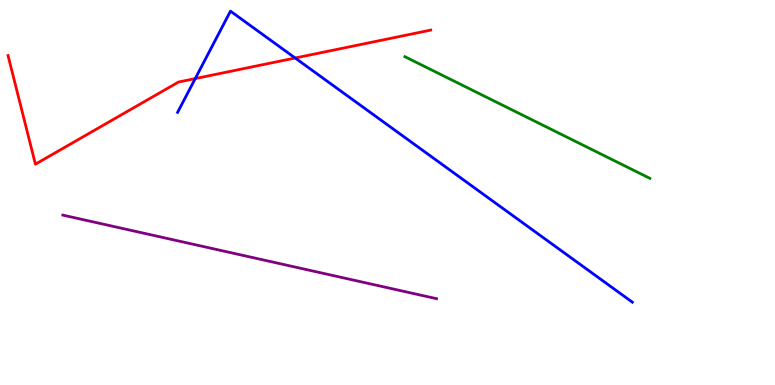[{'lines': ['blue', 'red'], 'intersections': [{'x': 2.52, 'y': 7.96}, {'x': 3.81, 'y': 8.49}]}, {'lines': ['green', 'red'], 'intersections': []}, {'lines': ['purple', 'red'], 'intersections': []}, {'lines': ['blue', 'green'], 'intersections': []}, {'lines': ['blue', 'purple'], 'intersections': []}, {'lines': ['green', 'purple'], 'intersections': []}]